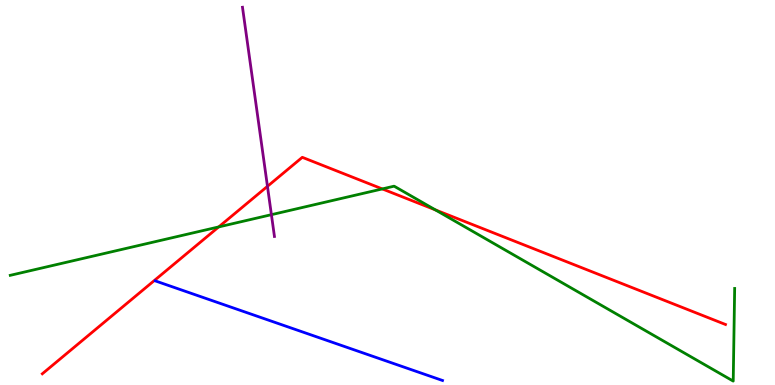[{'lines': ['blue', 'red'], 'intersections': []}, {'lines': ['green', 'red'], 'intersections': [{'x': 2.82, 'y': 4.11}, {'x': 4.93, 'y': 5.09}, {'x': 5.62, 'y': 4.55}]}, {'lines': ['purple', 'red'], 'intersections': [{'x': 3.45, 'y': 5.16}]}, {'lines': ['blue', 'green'], 'intersections': []}, {'lines': ['blue', 'purple'], 'intersections': []}, {'lines': ['green', 'purple'], 'intersections': [{'x': 3.5, 'y': 4.42}]}]